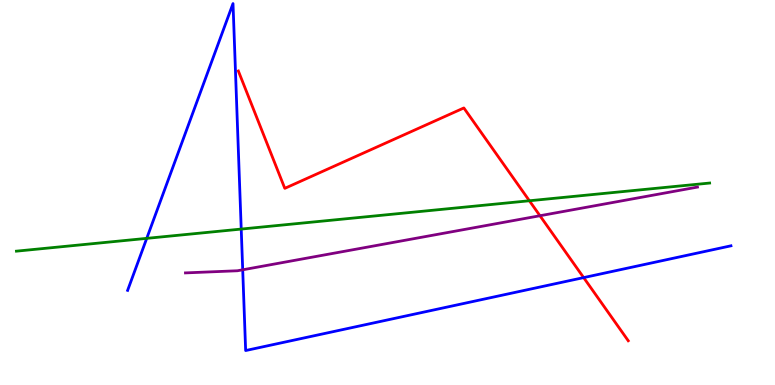[{'lines': ['blue', 'red'], 'intersections': [{'x': 7.53, 'y': 2.79}]}, {'lines': ['green', 'red'], 'intersections': [{'x': 6.83, 'y': 4.79}]}, {'lines': ['purple', 'red'], 'intersections': [{'x': 6.97, 'y': 4.4}]}, {'lines': ['blue', 'green'], 'intersections': [{'x': 1.89, 'y': 3.81}, {'x': 3.11, 'y': 4.05}]}, {'lines': ['blue', 'purple'], 'intersections': [{'x': 3.13, 'y': 2.99}]}, {'lines': ['green', 'purple'], 'intersections': []}]